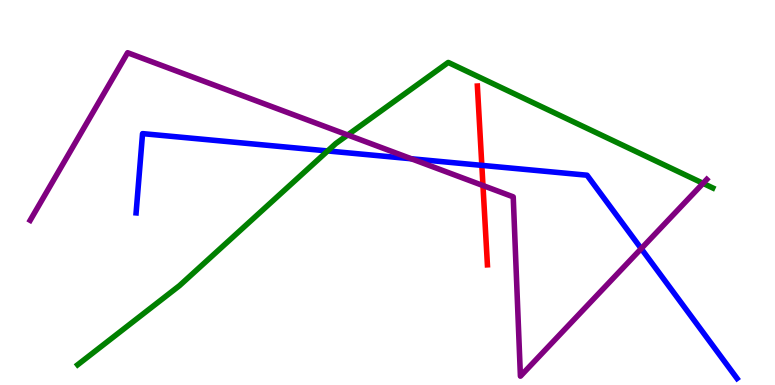[{'lines': ['blue', 'red'], 'intersections': [{'x': 6.22, 'y': 5.7}]}, {'lines': ['green', 'red'], 'intersections': []}, {'lines': ['purple', 'red'], 'intersections': [{'x': 6.23, 'y': 5.18}]}, {'lines': ['blue', 'green'], 'intersections': [{'x': 4.23, 'y': 6.08}]}, {'lines': ['blue', 'purple'], 'intersections': [{'x': 5.31, 'y': 5.88}, {'x': 8.27, 'y': 3.54}]}, {'lines': ['green', 'purple'], 'intersections': [{'x': 4.49, 'y': 6.49}, {'x': 9.07, 'y': 5.24}]}]